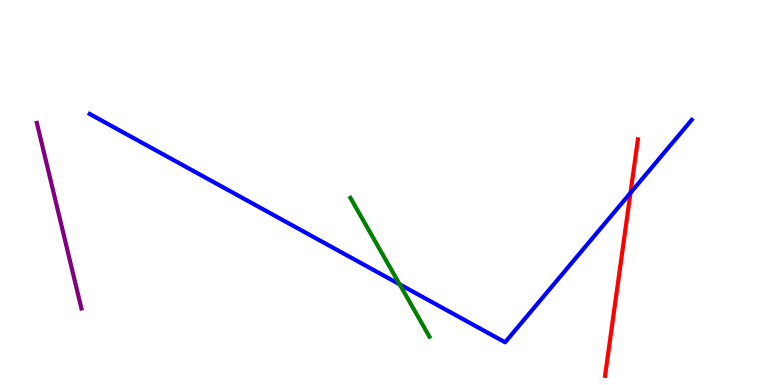[{'lines': ['blue', 'red'], 'intersections': [{'x': 8.14, 'y': 4.99}]}, {'lines': ['green', 'red'], 'intersections': []}, {'lines': ['purple', 'red'], 'intersections': []}, {'lines': ['blue', 'green'], 'intersections': [{'x': 5.16, 'y': 2.61}]}, {'lines': ['blue', 'purple'], 'intersections': []}, {'lines': ['green', 'purple'], 'intersections': []}]